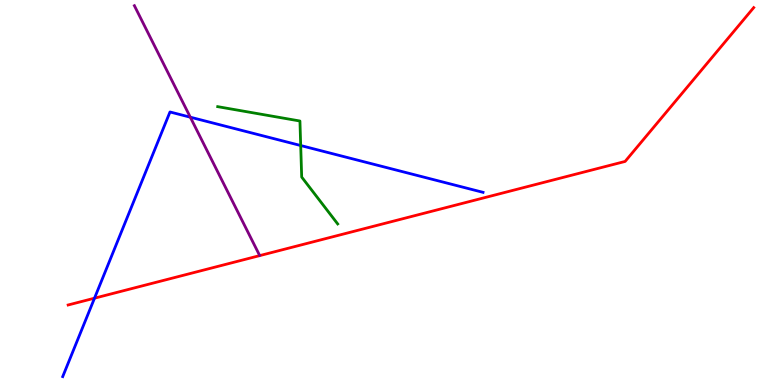[{'lines': ['blue', 'red'], 'intersections': [{'x': 1.22, 'y': 2.25}]}, {'lines': ['green', 'red'], 'intersections': []}, {'lines': ['purple', 'red'], 'intersections': []}, {'lines': ['blue', 'green'], 'intersections': [{'x': 3.88, 'y': 6.22}]}, {'lines': ['blue', 'purple'], 'intersections': [{'x': 2.46, 'y': 6.96}]}, {'lines': ['green', 'purple'], 'intersections': []}]